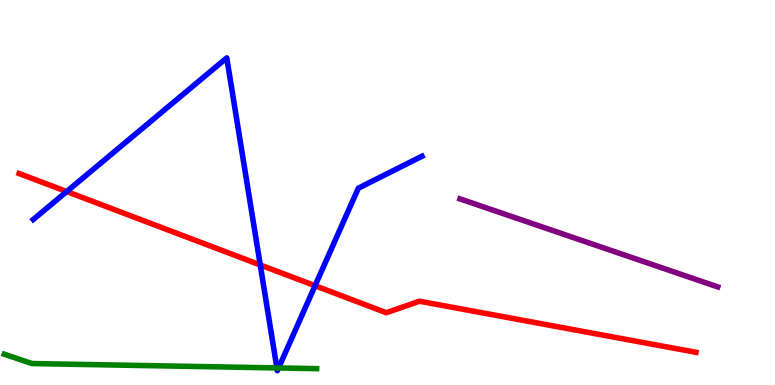[{'lines': ['blue', 'red'], 'intersections': [{'x': 0.861, 'y': 5.02}, {'x': 3.36, 'y': 3.12}, {'x': 4.07, 'y': 2.58}]}, {'lines': ['green', 'red'], 'intersections': []}, {'lines': ['purple', 'red'], 'intersections': []}, {'lines': ['blue', 'green'], 'intersections': [{'x': 3.57, 'y': 0.443}, {'x': 3.59, 'y': 0.443}]}, {'lines': ['blue', 'purple'], 'intersections': []}, {'lines': ['green', 'purple'], 'intersections': []}]